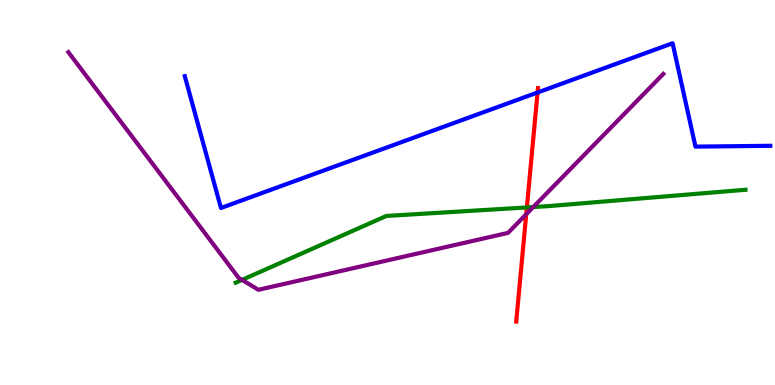[{'lines': ['blue', 'red'], 'intersections': [{'x': 6.94, 'y': 7.6}]}, {'lines': ['green', 'red'], 'intersections': [{'x': 6.8, 'y': 4.61}]}, {'lines': ['purple', 'red'], 'intersections': [{'x': 6.79, 'y': 4.44}]}, {'lines': ['blue', 'green'], 'intersections': []}, {'lines': ['blue', 'purple'], 'intersections': []}, {'lines': ['green', 'purple'], 'intersections': [{'x': 3.12, 'y': 2.73}, {'x': 6.88, 'y': 4.62}]}]